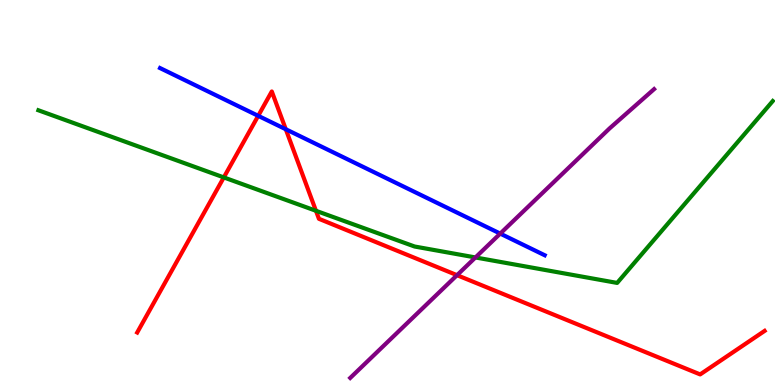[{'lines': ['blue', 'red'], 'intersections': [{'x': 3.33, 'y': 6.99}, {'x': 3.69, 'y': 6.64}]}, {'lines': ['green', 'red'], 'intersections': [{'x': 2.89, 'y': 5.39}, {'x': 4.08, 'y': 4.53}]}, {'lines': ['purple', 'red'], 'intersections': [{'x': 5.9, 'y': 2.85}]}, {'lines': ['blue', 'green'], 'intersections': []}, {'lines': ['blue', 'purple'], 'intersections': [{'x': 6.45, 'y': 3.93}]}, {'lines': ['green', 'purple'], 'intersections': [{'x': 6.13, 'y': 3.31}]}]